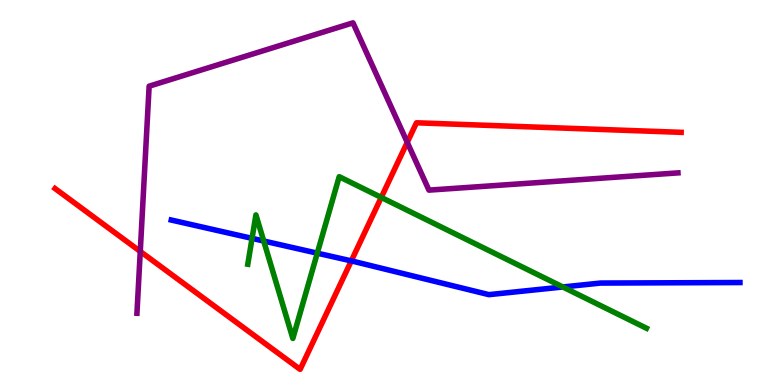[{'lines': ['blue', 'red'], 'intersections': [{'x': 4.53, 'y': 3.22}]}, {'lines': ['green', 'red'], 'intersections': [{'x': 4.92, 'y': 4.87}]}, {'lines': ['purple', 'red'], 'intersections': [{'x': 1.81, 'y': 3.47}, {'x': 5.25, 'y': 6.3}]}, {'lines': ['blue', 'green'], 'intersections': [{'x': 3.25, 'y': 3.81}, {'x': 3.4, 'y': 3.74}, {'x': 4.09, 'y': 3.42}, {'x': 7.26, 'y': 2.55}]}, {'lines': ['blue', 'purple'], 'intersections': []}, {'lines': ['green', 'purple'], 'intersections': []}]